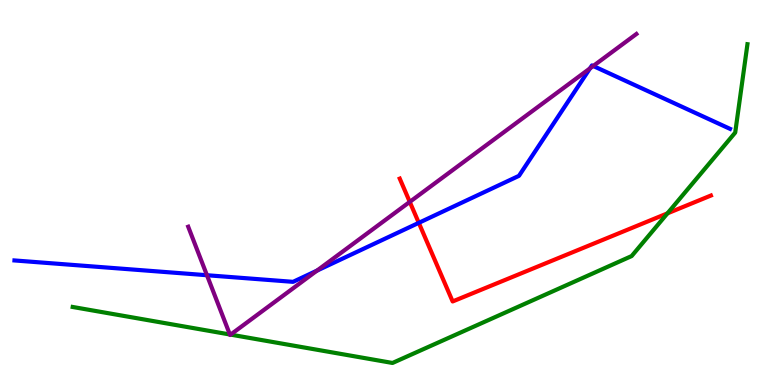[{'lines': ['blue', 'red'], 'intersections': [{'x': 5.4, 'y': 4.21}]}, {'lines': ['green', 'red'], 'intersections': [{'x': 8.61, 'y': 4.46}]}, {'lines': ['purple', 'red'], 'intersections': [{'x': 5.29, 'y': 4.76}]}, {'lines': ['blue', 'green'], 'intersections': []}, {'lines': ['blue', 'purple'], 'intersections': [{'x': 2.67, 'y': 2.85}, {'x': 4.09, 'y': 2.97}, {'x': 7.61, 'y': 8.22}, {'x': 7.65, 'y': 8.29}]}, {'lines': ['green', 'purple'], 'intersections': [{'x': 2.97, 'y': 1.31}, {'x': 2.98, 'y': 1.31}]}]